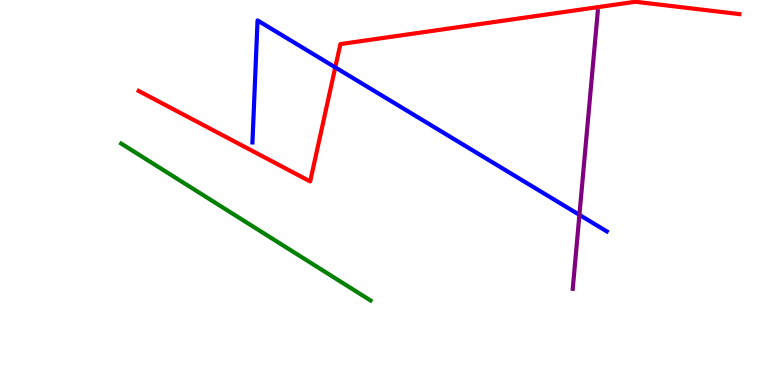[{'lines': ['blue', 'red'], 'intersections': [{'x': 4.33, 'y': 8.25}]}, {'lines': ['green', 'red'], 'intersections': []}, {'lines': ['purple', 'red'], 'intersections': []}, {'lines': ['blue', 'green'], 'intersections': []}, {'lines': ['blue', 'purple'], 'intersections': [{'x': 7.48, 'y': 4.42}]}, {'lines': ['green', 'purple'], 'intersections': []}]